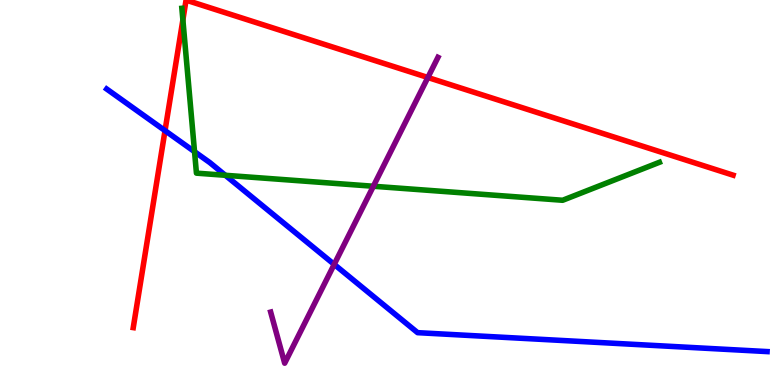[{'lines': ['blue', 'red'], 'intersections': [{'x': 2.13, 'y': 6.61}]}, {'lines': ['green', 'red'], 'intersections': [{'x': 2.36, 'y': 9.48}]}, {'lines': ['purple', 'red'], 'intersections': [{'x': 5.52, 'y': 7.99}]}, {'lines': ['blue', 'green'], 'intersections': [{'x': 2.51, 'y': 6.06}, {'x': 2.91, 'y': 5.45}]}, {'lines': ['blue', 'purple'], 'intersections': [{'x': 4.31, 'y': 3.13}]}, {'lines': ['green', 'purple'], 'intersections': [{'x': 4.82, 'y': 5.16}]}]